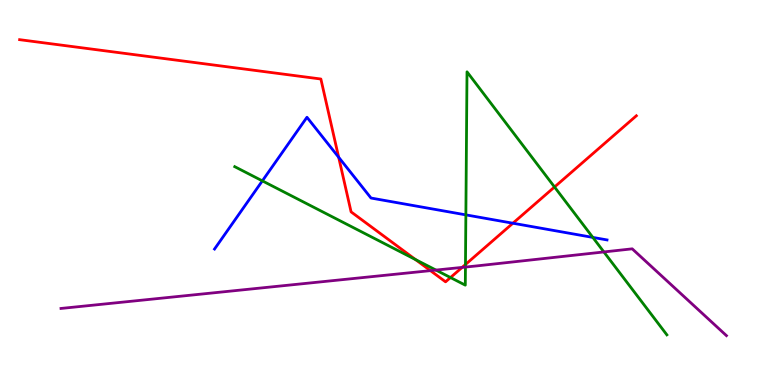[{'lines': ['blue', 'red'], 'intersections': [{'x': 4.37, 'y': 5.92}, {'x': 6.62, 'y': 4.2}]}, {'lines': ['green', 'red'], 'intersections': [{'x': 5.36, 'y': 3.26}, {'x': 5.81, 'y': 2.79}, {'x': 6.01, 'y': 3.13}, {'x': 7.16, 'y': 5.14}]}, {'lines': ['purple', 'red'], 'intersections': [{'x': 5.55, 'y': 2.97}, {'x': 5.96, 'y': 3.05}]}, {'lines': ['blue', 'green'], 'intersections': [{'x': 3.39, 'y': 5.3}, {'x': 6.01, 'y': 4.42}, {'x': 7.65, 'y': 3.83}]}, {'lines': ['blue', 'purple'], 'intersections': []}, {'lines': ['green', 'purple'], 'intersections': [{'x': 5.63, 'y': 2.99}, {'x': 6.01, 'y': 3.06}, {'x': 7.79, 'y': 3.46}]}]